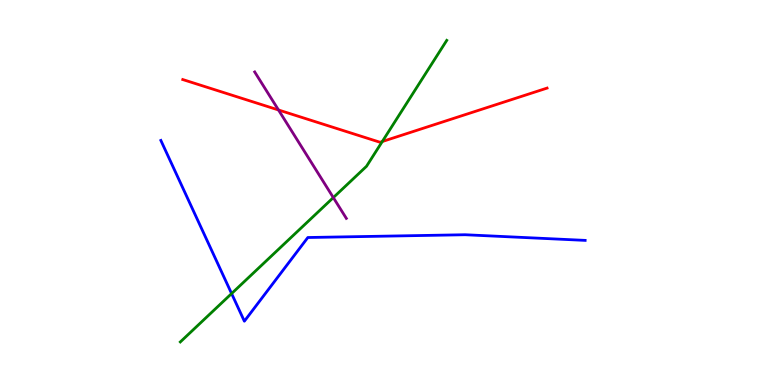[{'lines': ['blue', 'red'], 'intersections': []}, {'lines': ['green', 'red'], 'intersections': [{'x': 4.93, 'y': 6.32}]}, {'lines': ['purple', 'red'], 'intersections': [{'x': 3.59, 'y': 7.14}]}, {'lines': ['blue', 'green'], 'intersections': [{'x': 2.99, 'y': 2.37}]}, {'lines': ['blue', 'purple'], 'intersections': []}, {'lines': ['green', 'purple'], 'intersections': [{'x': 4.3, 'y': 4.87}]}]